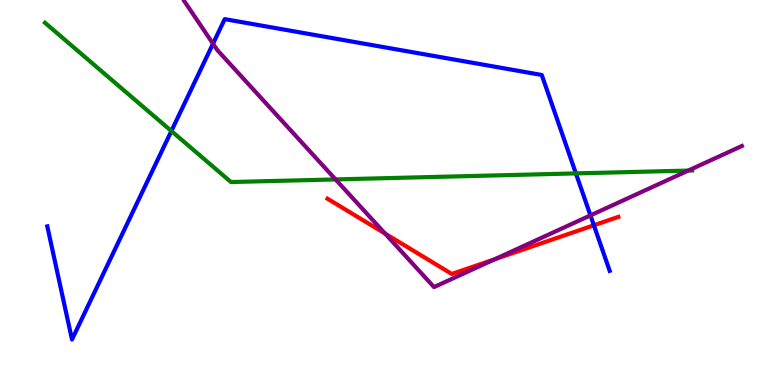[{'lines': ['blue', 'red'], 'intersections': [{'x': 7.66, 'y': 4.15}]}, {'lines': ['green', 'red'], 'intersections': []}, {'lines': ['purple', 'red'], 'intersections': [{'x': 4.97, 'y': 3.93}, {'x': 6.39, 'y': 3.27}]}, {'lines': ['blue', 'green'], 'intersections': [{'x': 2.21, 'y': 6.6}, {'x': 7.43, 'y': 5.5}]}, {'lines': ['blue', 'purple'], 'intersections': [{'x': 2.75, 'y': 8.86}, {'x': 7.62, 'y': 4.41}]}, {'lines': ['green', 'purple'], 'intersections': [{'x': 4.33, 'y': 5.34}, {'x': 8.88, 'y': 5.57}]}]